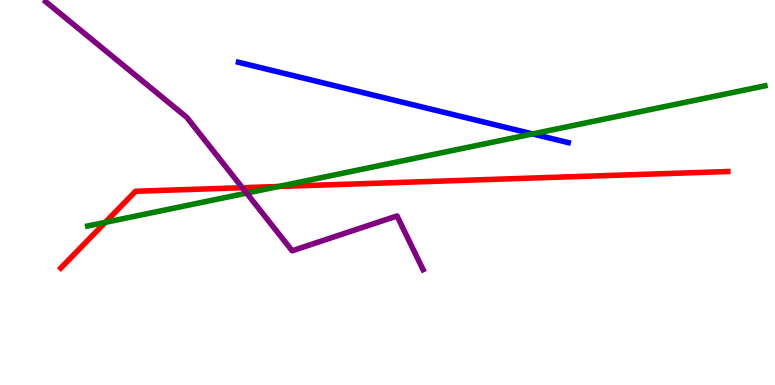[{'lines': ['blue', 'red'], 'intersections': []}, {'lines': ['green', 'red'], 'intersections': [{'x': 1.36, 'y': 4.22}, {'x': 3.59, 'y': 5.16}]}, {'lines': ['purple', 'red'], 'intersections': [{'x': 3.13, 'y': 5.12}]}, {'lines': ['blue', 'green'], 'intersections': [{'x': 6.87, 'y': 6.52}]}, {'lines': ['blue', 'purple'], 'intersections': []}, {'lines': ['green', 'purple'], 'intersections': [{'x': 3.18, 'y': 4.98}]}]